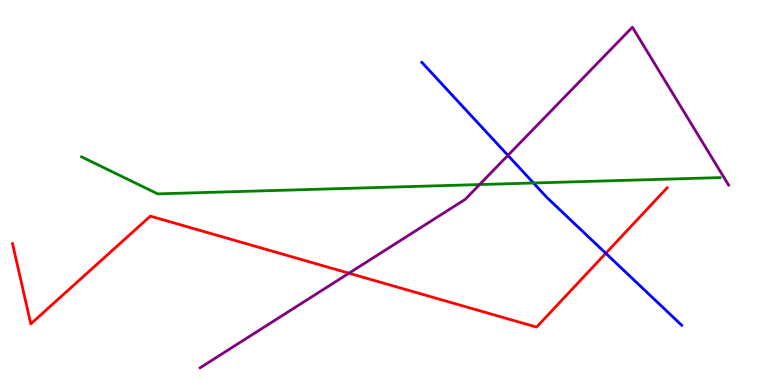[{'lines': ['blue', 'red'], 'intersections': [{'x': 7.82, 'y': 3.42}]}, {'lines': ['green', 'red'], 'intersections': []}, {'lines': ['purple', 'red'], 'intersections': [{'x': 4.5, 'y': 2.9}]}, {'lines': ['blue', 'green'], 'intersections': [{'x': 6.88, 'y': 5.25}]}, {'lines': ['blue', 'purple'], 'intersections': [{'x': 6.55, 'y': 5.96}]}, {'lines': ['green', 'purple'], 'intersections': [{'x': 6.19, 'y': 5.21}]}]